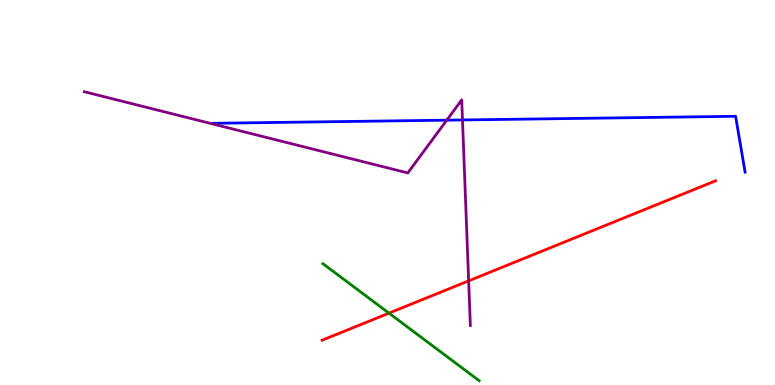[{'lines': ['blue', 'red'], 'intersections': []}, {'lines': ['green', 'red'], 'intersections': [{'x': 5.02, 'y': 1.87}]}, {'lines': ['purple', 'red'], 'intersections': [{'x': 6.05, 'y': 2.7}]}, {'lines': ['blue', 'green'], 'intersections': []}, {'lines': ['blue', 'purple'], 'intersections': [{'x': 5.76, 'y': 6.88}, {'x': 5.97, 'y': 6.88}]}, {'lines': ['green', 'purple'], 'intersections': []}]